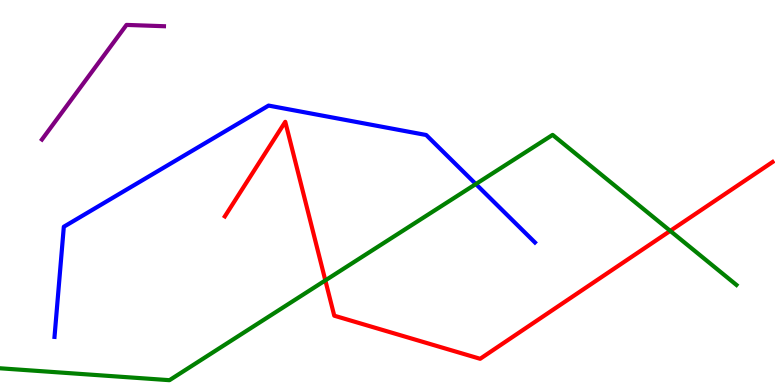[{'lines': ['blue', 'red'], 'intersections': []}, {'lines': ['green', 'red'], 'intersections': [{'x': 4.2, 'y': 2.72}, {'x': 8.65, 'y': 4.0}]}, {'lines': ['purple', 'red'], 'intersections': []}, {'lines': ['blue', 'green'], 'intersections': [{'x': 6.14, 'y': 5.22}]}, {'lines': ['blue', 'purple'], 'intersections': []}, {'lines': ['green', 'purple'], 'intersections': []}]